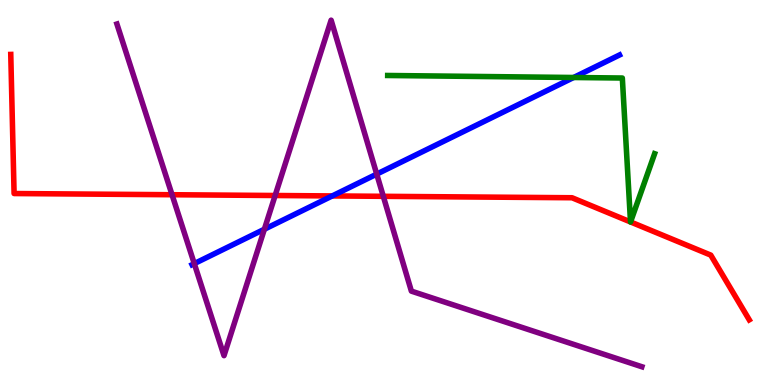[{'lines': ['blue', 'red'], 'intersections': [{'x': 4.29, 'y': 4.91}]}, {'lines': ['green', 'red'], 'intersections': [{'x': 8.14, 'y': 4.24}, {'x': 8.14, 'y': 4.24}]}, {'lines': ['purple', 'red'], 'intersections': [{'x': 2.22, 'y': 4.94}, {'x': 3.55, 'y': 4.92}, {'x': 4.95, 'y': 4.9}]}, {'lines': ['blue', 'green'], 'intersections': [{'x': 7.4, 'y': 7.99}]}, {'lines': ['blue', 'purple'], 'intersections': [{'x': 2.51, 'y': 3.15}, {'x': 3.41, 'y': 4.05}, {'x': 4.86, 'y': 5.48}]}, {'lines': ['green', 'purple'], 'intersections': []}]